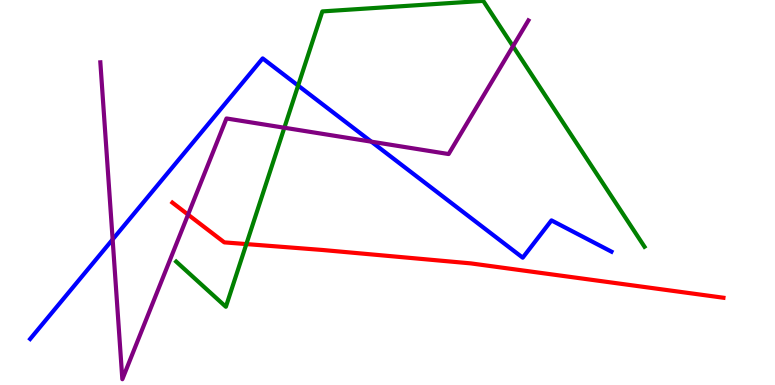[{'lines': ['blue', 'red'], 'intersections': []}, {'lines': ['green', 'red'], 'intersections': [{'x': 3.18, 'y': 3.66}]}, {'lines': ['purple', 'red'], 'intersections': [{'x': 2.43, 'y': 4.43}]}, {'lines': ['blue', 'green'], 'intersections': [{'x': 3.85, 'y': 7.78}]}, {'lines': ['blue', 'purple'], 'intersections': [{'x': 1.45, 'y': 3.78}, {'x': 4.79, 'y': 6.32}]}, {'lines': ['green', 'purple'], 'intersections': [{'x': 3.67, 'y': 6.68}, {'x': 6.62, 'y': 8.8}]}]